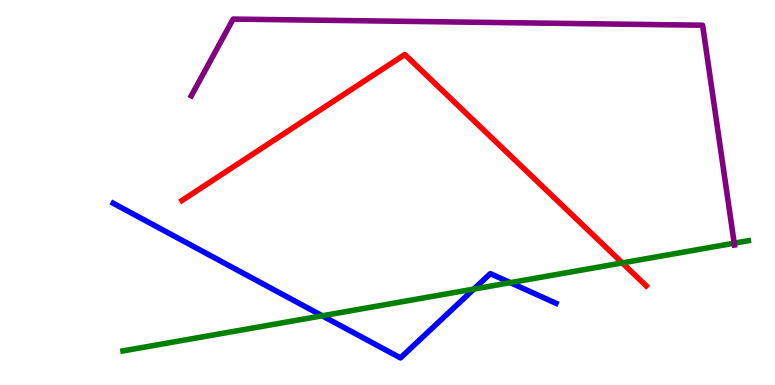[{'lines': ['blue', 'red'], 'intersections': []}, {'lines': ['green', 'red'], 'intersections': [{'x': 8.03, 'y': 3.17}]}, {'lines': ['purple', 'red'], 'intersections': []}, {'lines': ['blue', 'green'], 'intersections': [{'x': 4.16, 'y': 1.8}, {'x': 6.11, 'y': 2.49}, {'x': 6.58, 'y': 2.66}]}, {'lines': ['blue', 'purple'], 'intersections': []}, {'lines': ['green', 'purple'], 'intersections': [{'x': 9.47, 'y': 3.68}]}]